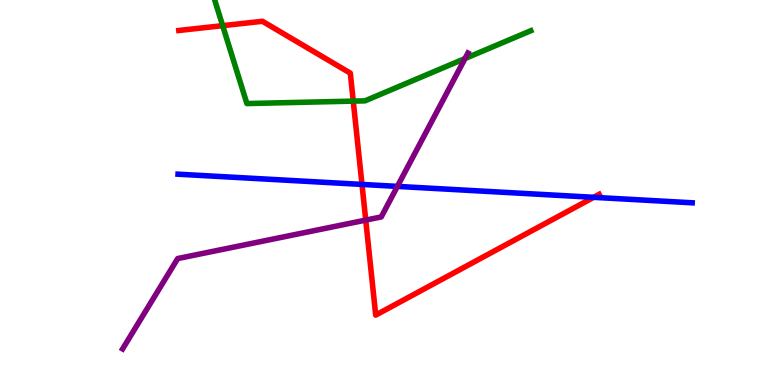[{'lines': ['blue', 'red'], 'intersections': [{'x': 4.67, 'y': 5.21}, {'x': 7.66, 'y': 4.87}]}, {'lines': ['green', 'red'], 'intersections': [{'x': 2.87, 'y': 9.33}, {'x': 4.56, 'y': 7.37}]}, {'lines': ['purple', 'red'], 'intersections': [{'x': 4.72, 'y': 4.28}]}, {'lines': ['blue', 'green'], 'intersections': []}, {'lines': ['blue', 'purple'], 'intersections': [{'x': 5.13, 'y': 5.16}]}, {'lines': ['green', 'purple'], 'intersections': [{'x': 6.0, 'y': 8.48}]}]